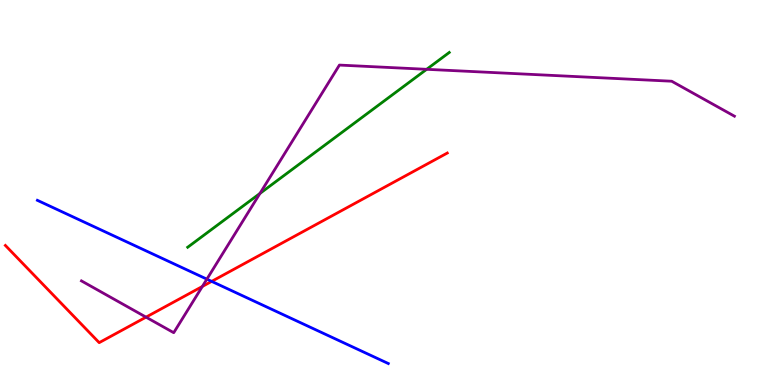[{'lines': ['blue', 'red'], 'intersections': [{'x': 2.73, 'y': 2.69}]}, {'lines': ['green', 'red'], 'intersections': []}, {'lines': ['purple', 'red'], 'intersections': [{'x': 1.88, 'y': 1.76}, {'x': 2.61, 'y': 2.56}]}, {'lines': ['blue', 'green'], 'intersections': []}, {'lines': ['blue', 'purple'], 'intersections': [{'x': 2.67, 'y': 2.75}]}, {'lines': ['green', 'purple'], 'intersections': [{'x': 3.35, 'y': 4.98}, {'x': 5.51, 'y': 8.2}]}]